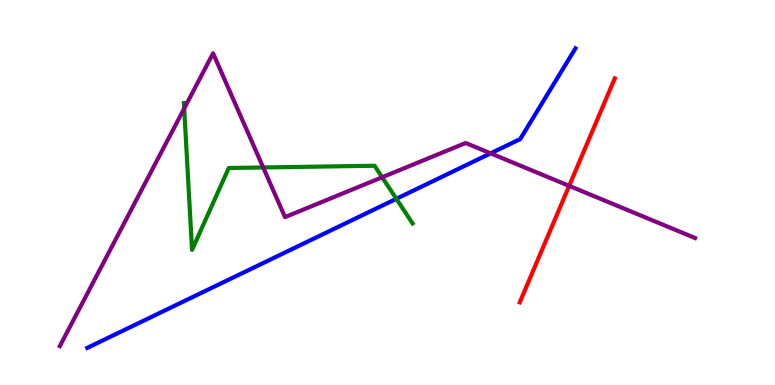[{'lines': ['blue', 'red'], 'intersections': []}, {'lines': ['green', 'red'], 'intersections': []}, {'lines': ['purple', 'red'], 'intersections': [{'x': 7.34, 'y': 5.17}]}, {'lines': ['blue', 'green'], 'intersections': [{'x': 5.11, 'y': 4.84}]}, {'lines': ['blue', 'purple'], 'intersections': [{'x': 6.33, 'y': 6.02}]}, {'lines': ['green', 'purple'], 'intersections': [{'x': 2.38, 'y': 7.18}, {'x': 3.4, 'y': 5.65}, {'x': 4.93, 'y': 5.4}]}]